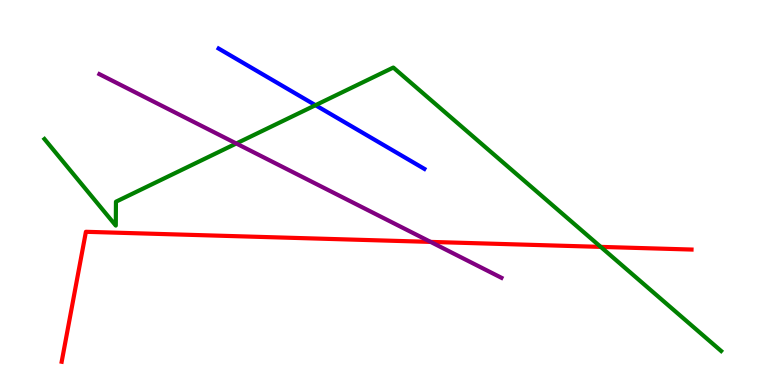[{'lines': ['blue', 'red'], 'intersections': []}, {'lines': ['green', 'red'], 'intersections': [{'x': 7.75, 'y': 3.59}]}, {'lines': ['purple', 'red'], 'intersections': [{'x': 5.56, 'y': 3.72}]}, {'lines': ['blue', 'green'], 'intersections': [{'x': 4.07, 'y': 7.27}]}, {'lines': ['blue', 'purple'], 'intersections': []}, {'lines': ['green', 'purple'], 'intersections': [{'x': 3.05, 'y': 6.27}]}]